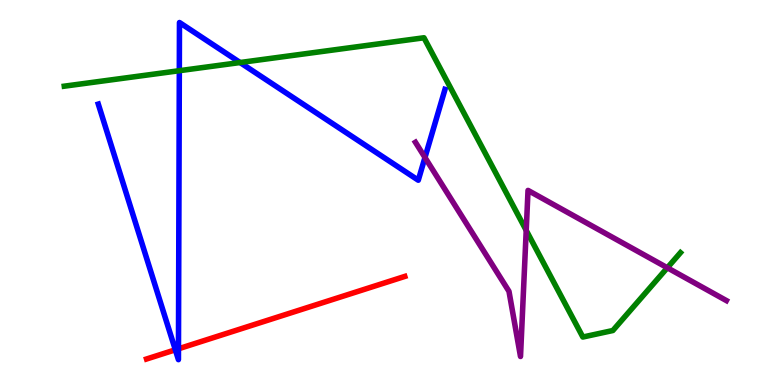[{'lines': ['blue', 'red'], 'intersections': [{'x': 2.26, 'y': 0.914}, {'x': 2.3, 'y': 0.94}]}, {'lines': ['green', 'red'], 'intersections': []}, {'lines': ['purple', 'red'], 'intersections': []}, {'lines': ['blue', 'green'], 'intersections': [{'x': 2.31, 'y': 8.16}, {'x': 3.1, 'y': 8.38}]}, {'lines': ['blue', 'purple'], 'intersections': [{'x': 5.48, 'y': 5.91}]}, {'lines': ['green', 'purple'], 'intersections': [{'x': 6.79, 'y': 4.02}, {'x': 8.61, 'y': 3.04}]}]